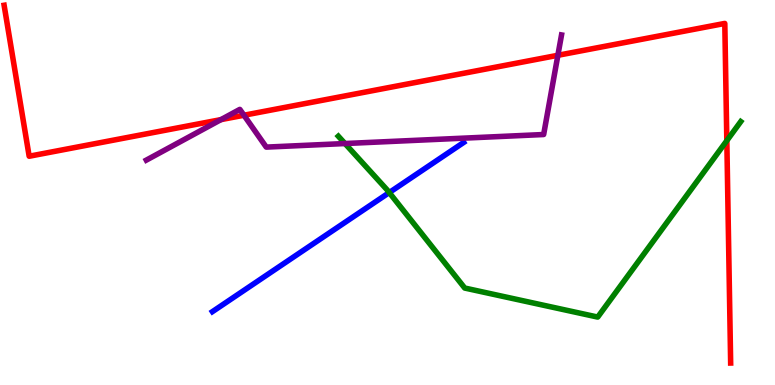[{'lines': ['blue', 'red'], 'intersections': []}, {'lines': ['green', 'red'], 'intersections': [{'x': 9.38, 'y': 6.35}]}, {'lines': ['purple', 'red'], 'intersections': [{'x': 2.85, 'y': 6.89}, {'x': 3.15, 'y': 7.01}, {'x': 7.2, 'y': 8.56}]}, {'lines': ['blue', 'green'], 'intersections': [{'x': 5.02, 'y': 5.0}]}, {'lines': ['blue', 'purple'], 'intersections': []}, {'lines': ['green', 'purple'], 'intersections': [{'x': 4.45, 'y': 6.27}]}]